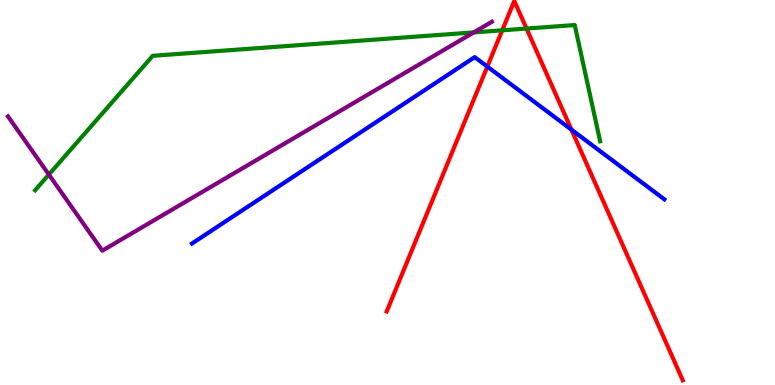[{'lines': ['blue', 'red'], 'intersections': [{'x': 6.29, 'y': 8.27}, {'x': 7.37, 'y': 6.63}]}, {'lines': ['green', 'red'], 'intersections': [{'x': 6.48, 'y': 9.21}, {'x': 6.79, 'y': 9.26}]}, {'lines': ['purple', 'red'], 'intersections': []}, {'lines': ['blue', 'green'], 'intersections': []}, {'lines': ['blue', 'purple'], 'intersections': []}, {'lines': ['green', 'purple'], 'intersections': [{'x': 0.63, 'y': 5.47}, {'x': 6.11, 'y': 9.16}]}]